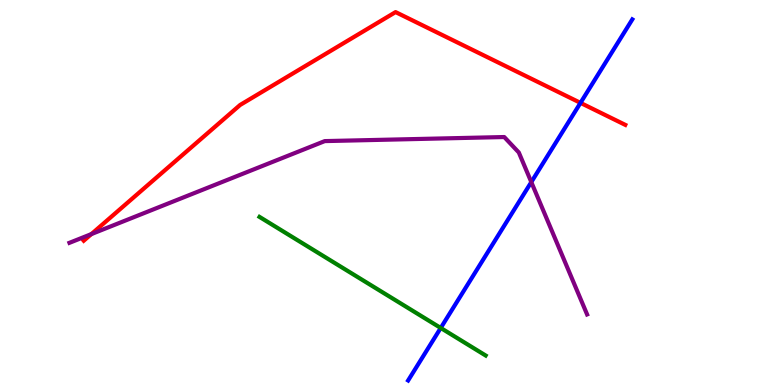[{'lines': ['blue', 'red'], 'intersections': [{'x': 7.49, 'y': 7.33}]}, {'lines': ['green', 'red'], 'intersections': []}, {'lines': ['purple', 'red'], 'intersections': [{'x': 1.18, 'y': 3.92}]}, {'lines': ['blue', 'green'], 'intersections': [{'x': 5.69, 'y': 1.48}]}, {'lines': ['blue', 'purple'], 'intersections': [{'x': 6.86, 'y': 5.27}]}, {'lines': ['green', 'purple'], 'intersections': []}]